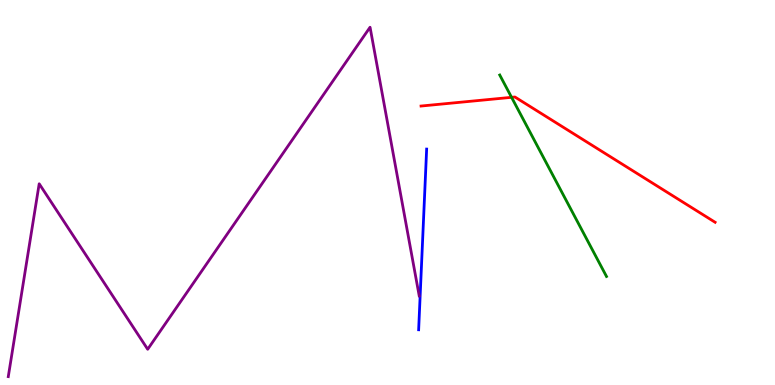[{'lines': ['blue', 'red'], 'intersections': []}, {'lines': ['green', 'red'], 'intersections': [{'x': 6.6, 'y': 7.47}]}, {'lines': ['purple', 'red'], 'intersections': []}, {'lines': ['blue', 'green'], 'intersections': []}, {'lines': ['blue', 'purple'], 'intersections': []}, {'lines': ['green', 'purple'], 'intersections': []}]